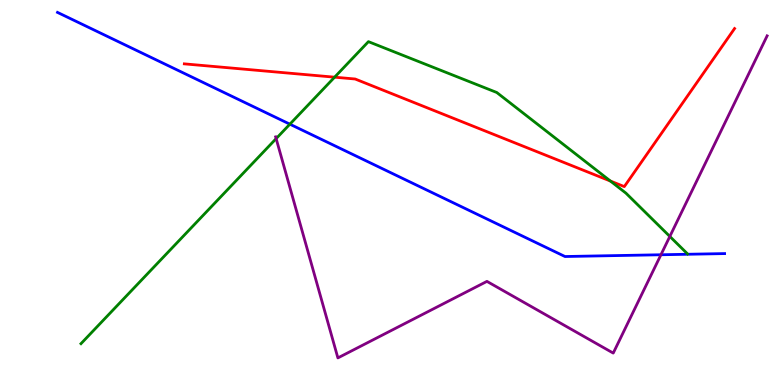[{'lines': ['blue', 'red'], 'intersections': []}, {'lines': ['green', 'red'], 'intersections': [{'x': 4.32, 'y': 8.0}, {'x': 7.88, 'y': 5.3}]}, {'lines': ['purple', 'red'], 'intersections': []}, {'lines': ['blue', 'green'], 'intersections': [{'x': 3.74, 'y': 6.77}]}, {'lines': ['blue', 'purple'], 'intersections': [{'x': 8.53, 'y': 3.38}]}, {'lines': ['green', 'purple'], 'intersections': [{'x': 3.56, 'y': 6.4}, {'x': 8.64, 'y': 3.86}]}]